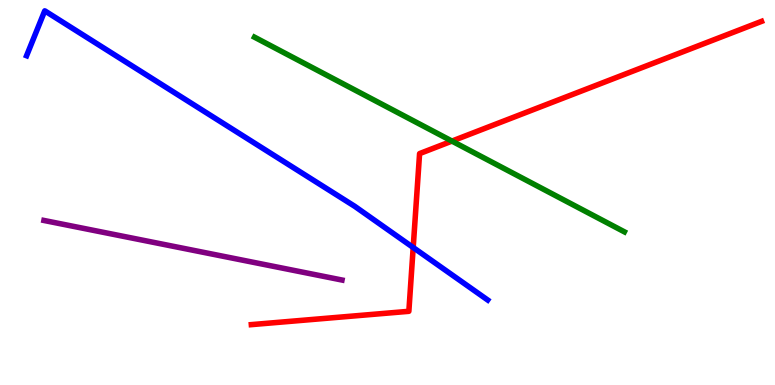[{'lines': ['blue', 'red'], 'intersections': [{'x': 5.33, 'y': 3.57}]}, {'lines': ['green', 'red'], 'intersections': [{'x': 5.83, 'y': 6.34}]}, {'lines': ['purple', 'red'], 'intersections': []}, {'lines': ['blue', 'green'], 'intersections': []}, {'lines': ['blue', 'purple'], 'intersections': []}, {'lines': ['green', 'purple'], 'intersections': []}]